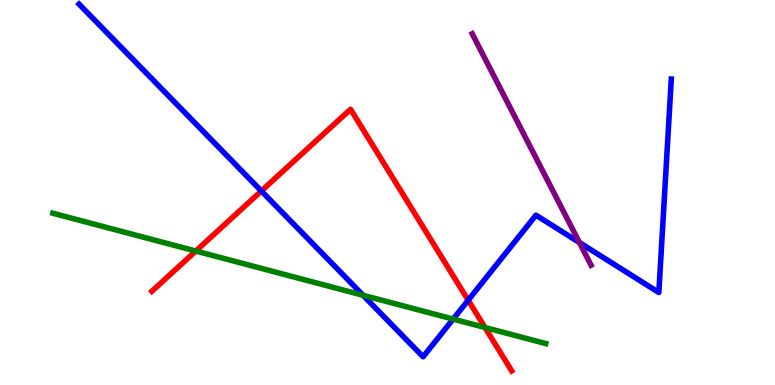[{'lines': ['blue', 'red'], 'intersections': [{'x': 3.37, 'y': 5.04}, {'x': 6.04, 'y': 2.2}]}, {'lines': ['green', 'red'], 'intersections': [{'x': 2.53, 'y': 3.48}, {'x': 6.26, 'y': 1.49}]}, {'lines': ['purple', 'red'], 'intersections': []}, {'lines': ['blue', 'green'], 'intersections': [{'x': 4.68, 'y': 2.33}, {'x': 5.85, 'y': 1.71}]}, {'lines': ['blue', 'purple'], 'intersections': [{'x': 7.48, 'y': 3.7}]}, {'lines': ['green', 'purple'], 'intersections': []}]